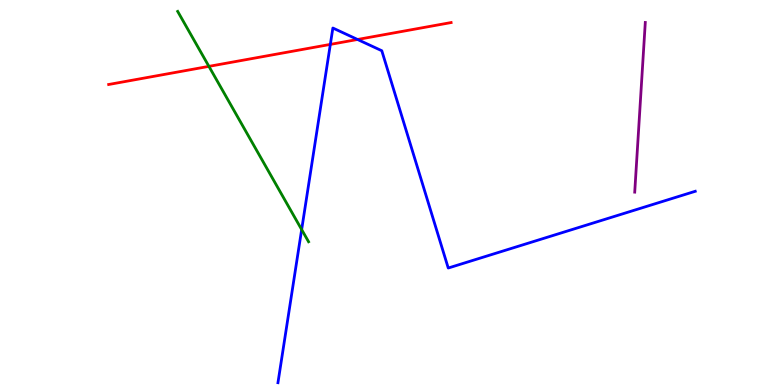[{'lines': ['blue', 'red'], 'intersections': [{'x': 4.26, 'y': 8.85}, {'x': 4.61, 'y': 8.97}]}, {'lines': ['green', 'red'], 'intersections': [{'x': 2.7, 'y': 8.28}]}, {'lines': ['purple', 'red'], 'intersections': []}, {'lines': ['blue', 'green'], 'intersections': [{'x': 3.89, 'y': 4.04}]}, {'lines': ['blue', 'purple'], 'intersections': []}, {'lines': ['green', 'purple'], 'intersections': []}]